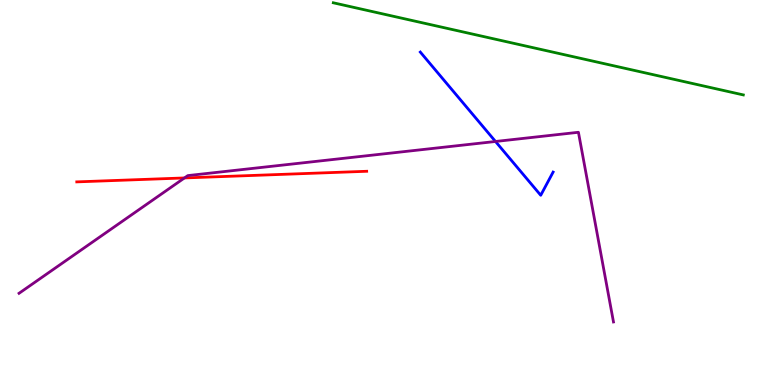[{'lines': ['blue', 'red'], 'intersections': []}, {'lines': ['green', 'red'], 'intersections': []}, {'lines': ['purple', 'red'], 'intersections': [{'x': 2.38, 'y': 5.38}]}, {'lines': ['blue', 'green'], 'intersections': []}, {'lines': ['blue', 'purple'], 'intersections': [{'x': 6.39, 'y': 6.33}]}, {'lines': ['green', 'purple'], 'intersections': []}]